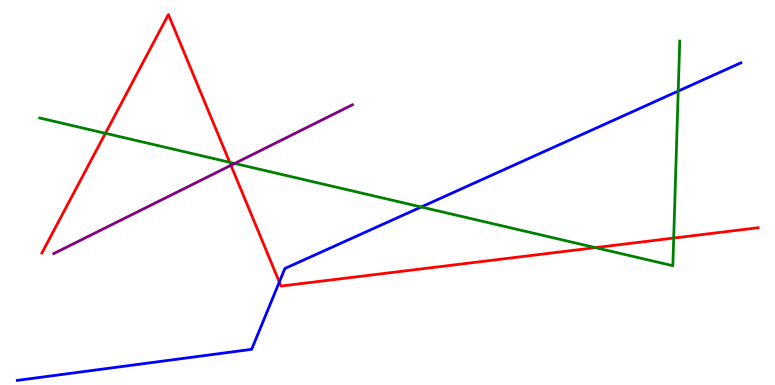[{'lines': ['blue', 'red'], 'intersections': [{'x': 3.6, 'y': 2.67}]}, {'lines': ['green', 'red'], 'intersections': [{'x': 1.36, 'y': 6.54}, {'x': 2.96, 'y': 5.78}, {'x': 7.68, 'y': 3.57}, {'x': 8.69, 'y': 3.82}]}, {'lines': ['purple', 'red'], 'intersections': [{'x': 2.98, 'y': 5.71}]}, {'lines': ['blue', 'green'], 'intersections': [{'x': 5.44, 'y': 4.62}, {'x': 8.75, 'y': 7.63}]}, {'lines': ['blue', 'purple'], 'intersections': []}, {'lines': ['green', 'purple'], 'intersections': [{'x': 3.03, 'y': 5.75}]}]